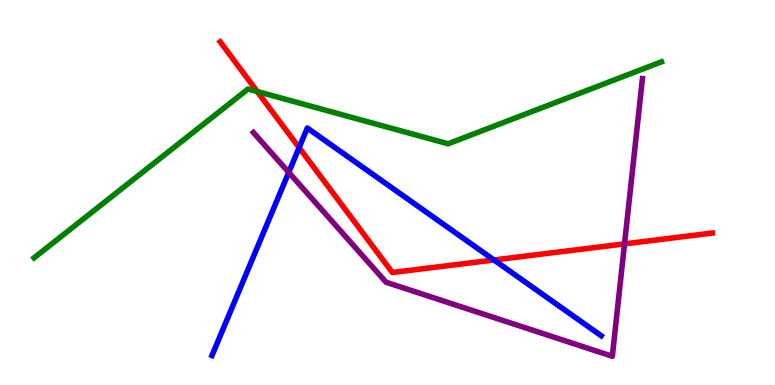[{'lines': ['blue', 'red'], 'intersections': [{'x': 3.86, 'y': 6.17}, {'x': 6.37, 'y': 3.25}]}, {'lines': ['green', 'red'], 'intersections': [{'x': 3.32, 'y': 7.62}]}, {'lines': ['purple', 'red'], 'intersections': [{'x': 8.06, 'y': 3.67}]}, {'lines': ['blue', 'green'], 'intersections': []}, {'lines': ['blue', 'purple'], 'intersections': [{'x': 3.73, 'y': 5.52}]}, {'lines': ['green', 'purple'], 'intersections': []}]